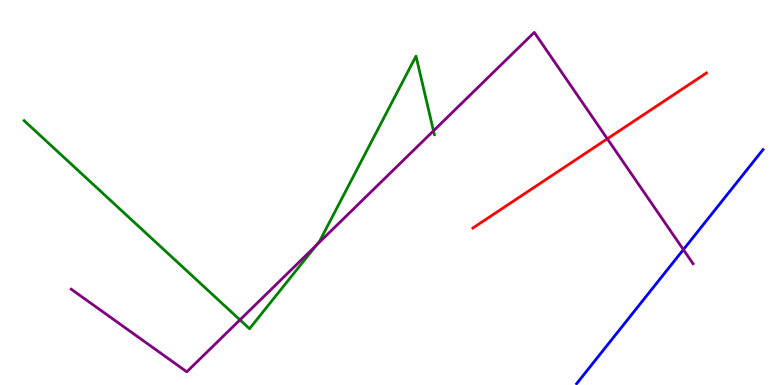[{'lines': ['blue', 'red'], 'intersections': []}, {'lines': ['green', 'red'], 'intersections': []}, {'lines': ['purple', 'red'], 'intersections': [{'x': 7.84, 'y': 6.39}]}, {'lines': ['blue', 'green'], 'intersections': []}, {'lines': ['blue', 'purple'], 'intersections': [{'x': 8.82, 'y': 3.52}]}, {'lines': ['green', 'purple'], 'intersections': [{'x': 3.1, 'y': 1.69}, {'x': 4.08, 'y': 3.63}, {'x': 5.59, 'y': 6.6}]}]